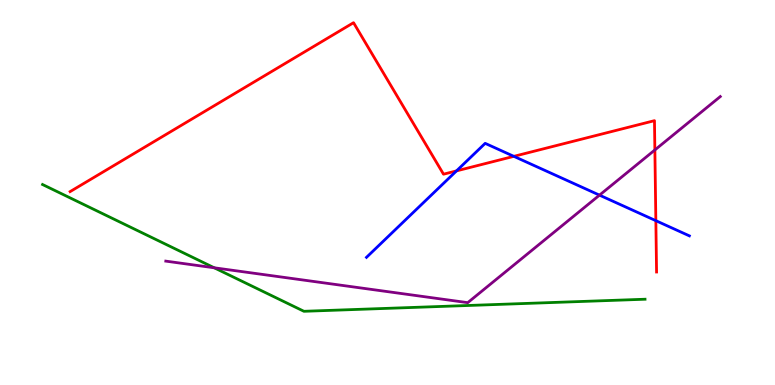[{'lines': ['blue', 'red'], 'intersections': [{'x': 5.89, 'y': 5.56}, {'x': 6.63, 'y': 5.94}, {'x': 8.46, 'y': 4.27}]}, {'lines': ['green', 'red'], 'intersections': []}, {'lines': ['purple', 'red'], 'intersections': [{'x': 8.45, 'y': 6.11}]}, {'lines': ['blue', 'green'], 'intersections': []}, {'lines': ['blue', 'purple'], 'intersections': [{'x': 7.74, 'y': 4.93}]}, {'lines': ['green', 'purple'], 'intersections': [{'x': 2.76, 'y': 3.04}]}]